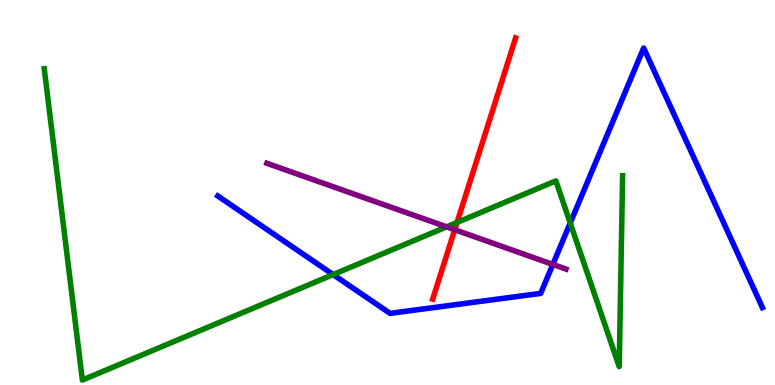[{'lines': ['blue', 'red'], 'intersections': []}, {'lines': ['green', 'red'], 'intersections': [{'x': 5.9, 'y': 4.22}]}, {'lines': ['purple', 'red'], 'intersections': [{'x': 5.87, 'y': 4.03}]}, {'lines': ['blue', 'green'], 'intersections': [{'x': 4.3, 'y': 2.87}, {'x': 7.36, 'y': 4.21}]}, {'lines': ['blue', 'purple'], 'intersections': [{'x': 7.13, 'y': 3.13}]}, {'lines': ['green', 'purple'], 'intersections': [{'x': 5.76, 'y': 4.11}]}]